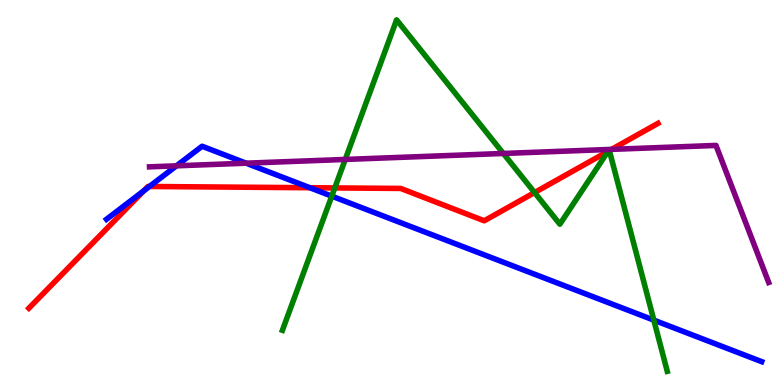[{'lines': ['blue', 'red'], 'intersections': [{'x': 1.86, 'y': 5.04}, {'x': 1.93, 'y': 5.16}, {'x': 4.0, 'y': 5.12}]}, {'lines': ['green', 'red'], 'intersections': [{'x': 4.32, 'y': 5.12}, {'x': 6.9, 'y': 5.0}, {'x': 7.85, 'y': 6.07}, {'x': 7.86, 'y': 6.09}]}, {'lines': ['purple', 'red'], 'intersections': [{'x': 7.89, 'y': 6.12}]}, {'lines': ['blue', 'green'], 'intersections': [{'x': 4.28, 'y': 4.91}, {'x': 8.44, 'y': 1.68}]}, {'lines': ['blue', 'purple'], 'intersections': [{'x': 2.28, 'y': 5.69}, {'x': 3.18, 'y': 5.76}]}, {'lines': ['green', 'purple'], 'intersections': [{'x': 4.45, 'y': 5.86}, {'x': 6.49, 'y': 6.01}]}]